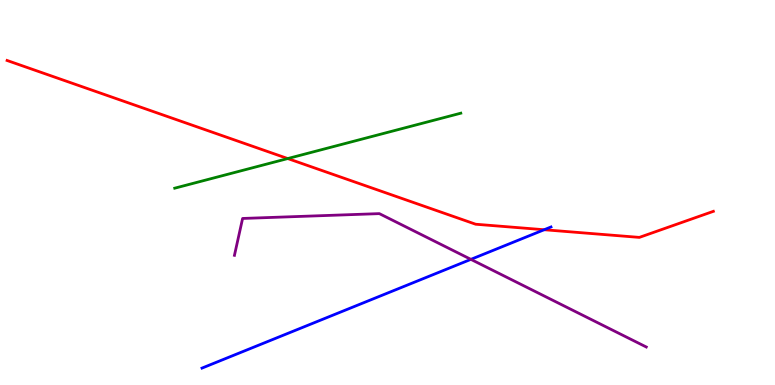[{'lines': ['blue', 'red'], 'intersections': [{'x': 7.02, 'y': 4.03}]}, {'lines': ['green', 'red'], 'intersections': [{'x': 3.71, 'y': 5.88}]}, {'lines': ['purple', 'red'], 'intersections': []}, {'lines': ['blue', 'green'], 'intersections': []}, {'lines': ['blue', 'purple'], 'intersections': [{'x': 6.08, 'y': 3.26}]}, {'lines': ['green', 'purple'], 'intersections': []}]